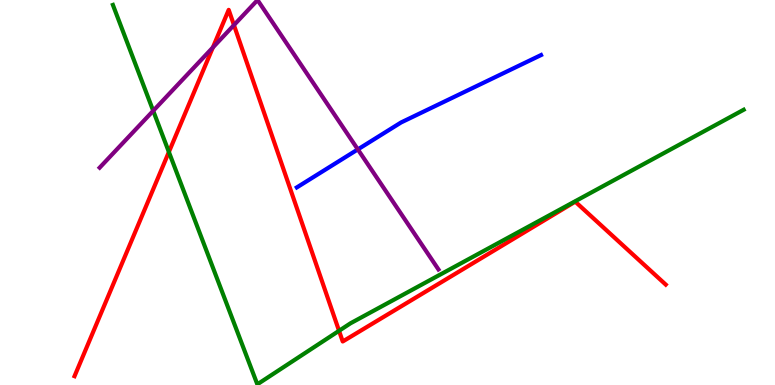[{'lines': ['blue', 'red'], 'intersections': []}, {'lines': ['green', 'red'], 'intersections': [{'x': 2.18, 'y': 6.05}, {'x': 4.37, 'y': 1.41}]}, {'lines': ['purple', 'red'], 'intersections': [{'x': 2.75, 'y': 8.77}, {'x': 3.02, 'y': 9.35}]}, {'lines': ['blue', 'green'], 'intersections': []}, {'lines': ['blue', 'purple'], 'intersections': [{'x': 4.62, 'y': 6.12}]}, {'lines': ['green', 'purple'], 'intersections': [{'x': 1.98, 'y': 7.12}]}]